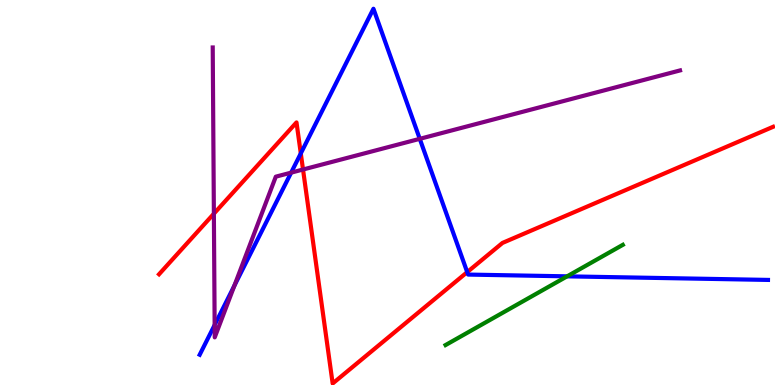[{'lines': ['blue', 'red'], 'intersections': [{'x': 3.88, 'y': 6.02}, {'x': 6.03, 'y': 2.93}]}, {'lines': ['green', 'red'], 'intersections': []}, {'lines': ['purple', 'red'], 'intersections': [{'x': 2.76, 'y': 4.45}, {'x': 3.91, 'y': 5.6}]}, {'lines': ['blue', 'green'], 'intersections': [{'x': 7.32, 'y': 2.82}]}, {'lines': ['blue', 'purple'], 'intersections': [{'x': 2.77, 'y': 1.56}, {'x': 3.02, 'y': 2.58}, {'x': 3.76, 'y': 5.52}, {'x': 5.42, 'y': 6.39}]}, {'lines': ['green', 'purple'], 'intersections': []}]